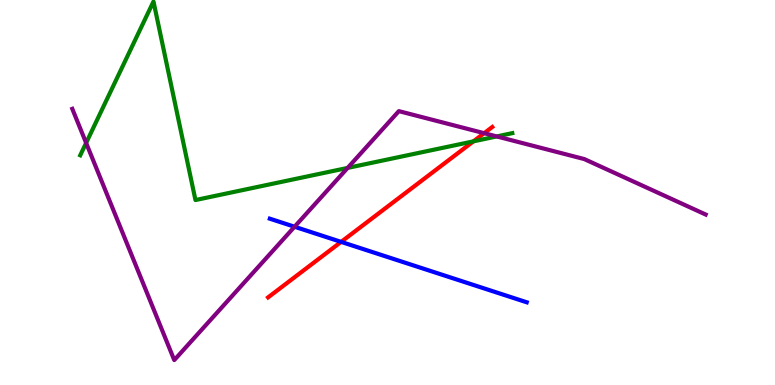[{'lines': ['blue', 'red'], 'intersections': [{'x': 4.4, 'y': 3.72}]}, {'lines': ['green', 'red'], 'intersections': [{'x': 6.11, 'y': 6.33}]}, {'lines': ['purple', 'red'], 'intersections': [{'x': 6.25, 'y': 6.54}]}, {'lines': ['blue', 'green'], 'intersections': []}, {'lines': ['blue', 'purple'], 'intersections': [{'x': 3.8, 'y': 4.11}]}, {'lines': ['green', 'purple'], 'intersections': [{'x': 1.11, 'y': 6.29}, {'x': 4.49, 'y': 5.64}, {'x': 6.41, 'y': 6.46}]}]